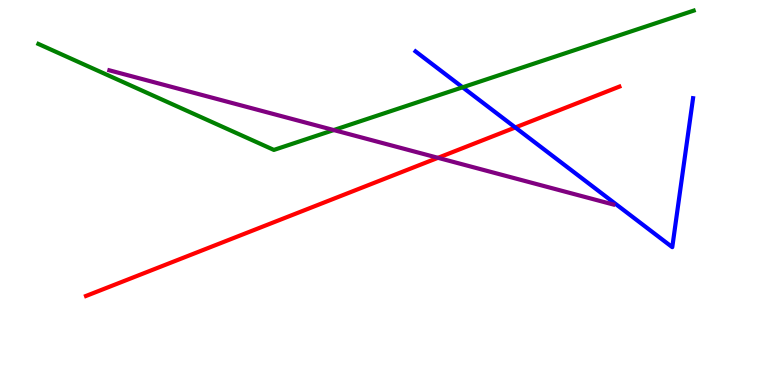[{'lines': ['blue', 'red'], 'intersections': [{'x': 6.65, 'y': 6.69}]}, {'lines': ['green', 'red'], 'intersections': []}, {'lines': ['purple', 'red'], 'intersections': [{'x': 5.65, 'y': 5.9}]}, {'lines': ['blue', 'green'], 'intersections': [{'x': 5.97, 'y': 7.73}]}, {'lines': ['blue', 'purple'], 'intersections': []}, {'lines': ['green', 'purple'], 'intersections': [{'x': 4.31, 'y': 6.62}]}]